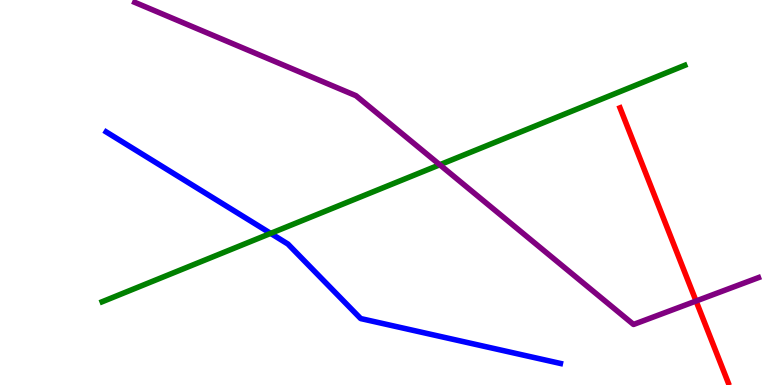[{'lines': ['blue', 'red'], 'intersections': []}, {'lines': ['green', 'red'], 'intersections': []}, {'lines': ['purple', 'red'], 'intersections': [{'x': 8.98, 'y': 2.18}]}, {'lines': ['blue', 'green'], 'intersections': [{'x': 3.49, 'y': 3.94}]}, {'lines': ['blue', 'purple'], 'intersections': []}, {'lines': ['green', 'purple'], 'intersections': [{'x': 5.67, 'y': 5.72}]}]